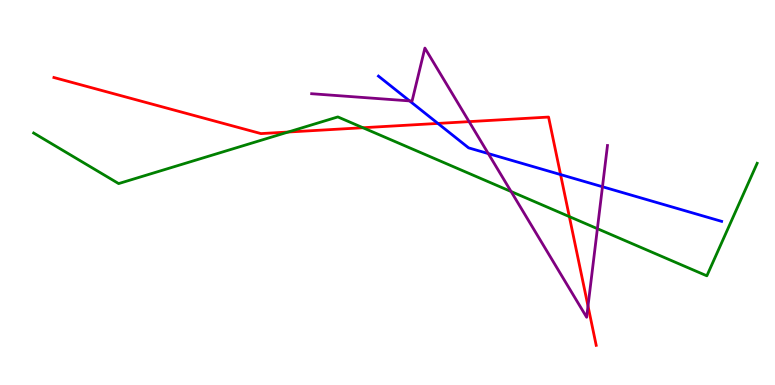[{'lines': ['blue', 'red'], 'intersections': [{'x': 5.65, 'y': 6.79}, {'x': 7.23, 'y': 5.47}]}, {'lines': ['green', 'red'], 'intersections': [{'x': 3.72, 'y': 6.57}, {'x': 4.68, 'y': 6.68}, {'x': 7.35, 'y': 4.37}]}, {'lines': ['purple', 'red'], 'intersections': [{'x': 6.05, 'y': 6.84}, {'x': 7.59, 'y': 2.05}]}, {'lines': ['blue', 'green'], 'intersections': []}, {'lines': ['blue', 'purple'], 'intersections': [{'x': 5.29, 'y': 7.38}, {'x': 6.3, 'y': 6.01}, {'x': 7.77, 'y': 5.15}]}, {'lines': ['green', 'purple'], 'intersections': [{'x': 6.59, 'y': 5.03}, {'x': 7.71, 'y': 4.06}]}]